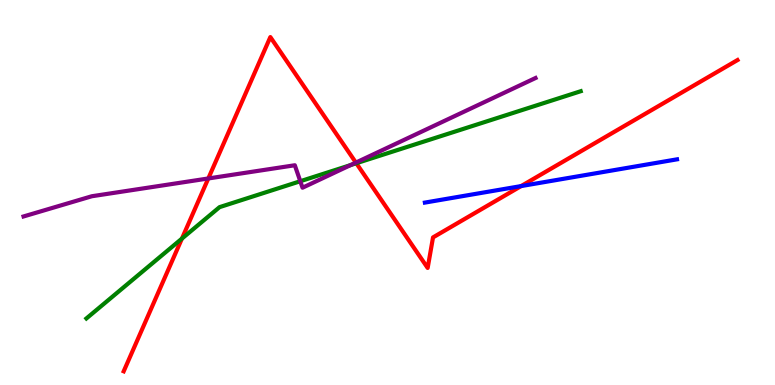[{'lines': ['blue', 'red'], 'intersections': [{'x': 6.72, 'y': 5.17}]}, {'lines': ['green', 'red'], 'intersections': [{'x': 2.35, 'y': 3.8}, {'x': 4.6, 'y': 5.76}]}, {'lines': ['purple', 'red'], 'intersections': [{'x': 2.69, 'y': 5.36}, {'x': 4.59, 'y': 5.78}]}, {'lines': ['blue', 'green'], 'intersections': []}, {'lines': ['blue', 'purple'], 'intersections': []}, {'lines': ['green', 'purple'], 'intersections': [{'x': 3.87, 'y': 5.29}, {'x': 4.52, 'y': 5.71}]}]